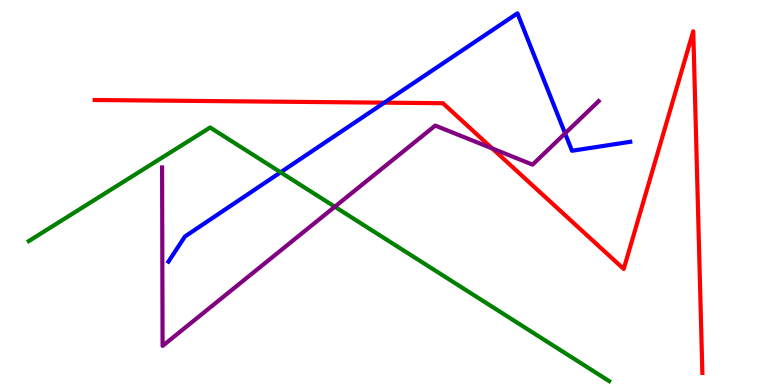[{'lines': ['blue', 'red'], 'intersections': [{'x': 4.96, 'y': 7.33}]}, {'lines': ['green', 'red'], 'intersections': []}, {'lines': ['purple', 'red'], 'intersections': [{'x': 6.35, 'y': 6.14}]}, {'lines': ['blue', 'green'], 'intersections': [{'x': 3.62, 'y': 5.52}]}, {'lines': ['blue', 'purple'], 'intersections': [{'x': 7.29, 'y': 6.54}]}, {'lines': ['green', 'purple'], 'intersections': [{'x': 4.32, 'y': 4.63}]}]